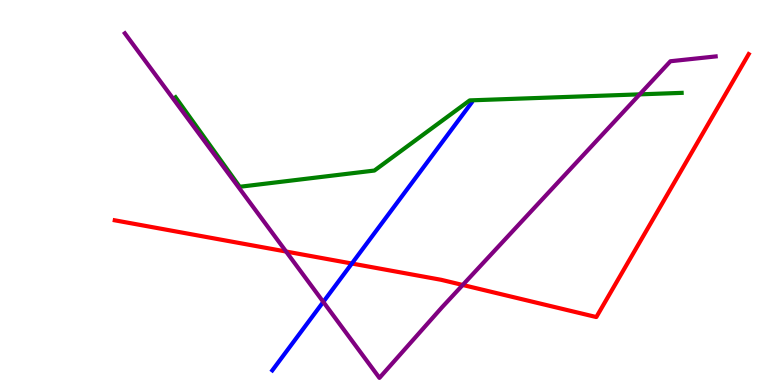[{'lines': ['blue', 'red'], 'intersections': [{'x': 4.54, 'y': 3.16}]}, {'lines': ['green', 'red'], 'intersections': []}, {'lines': ['purple', 'red'], 'intersections': [{'x': 3.69, 'y': 3.47}, {'x': 5.97, 'y': 2.6}]}, {'lines': ['blue', 'green'], 'intersections': []}, {'lines': ['blue', 'purple'], 'intersections': [{'x': 4.17, 'y': 2.16}]}, {'lines': ['green', 'purple'], 'intersections': [{'x': 8.25, 'y': 7.55}]}]